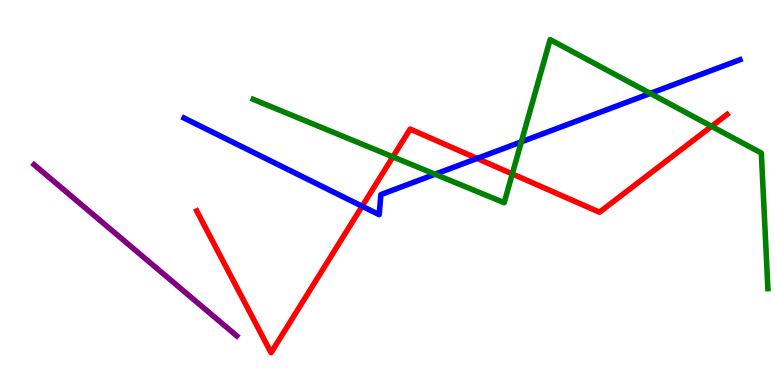[{'lines': ['blue', 'red'], 'intersections': [{'x': 4.67, 'y': 4.64}, {'x': 6.16, 'y': 5.88}]}, {'lines': ['green', 'red'], 'intersections': [{'x': 5.07, 'y': 5.93}, {'x': 6.61, 'y': 5.48}, {'x': 9.18, 'y': 6.72}]}, {'lines': ['purple', 'red'], 'intersections': []}, {'lines': ['blue', 'green'], 'intersections': [{'x': 5.61, 'y': 5.47}, {'x': 6.73, 'y': 6.32}, {'x': 8.39, 'y': 7.57}]}, {'lines': ['blue', 'purple'], 'intersections': []}, {'lines': ['green', 'purple'], 'intersections': []}]